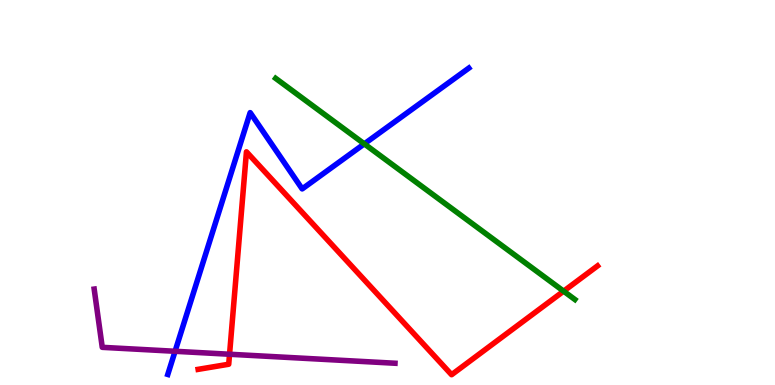[{'lines': ['blue', 'red'], 'intersections': []}, {'lines': ['green', 'red'], 'intersections': [{'x': 7.27, 'y': 2.44}]}, {'lines': ['purple', 'red'], 'intersections': [{'x': 2.96, 'y': 0.799}]}, {'lines': ['blue', 'green'], 'intersections': [{'x': 4.7, 'y': 6.26}]}, {'lines': ['blue', 'purple'], 'intersections': [{'x': 2.26, 'y': 0.876}]}, {'lines': ['green', 'purple'], 'intersections': []}]